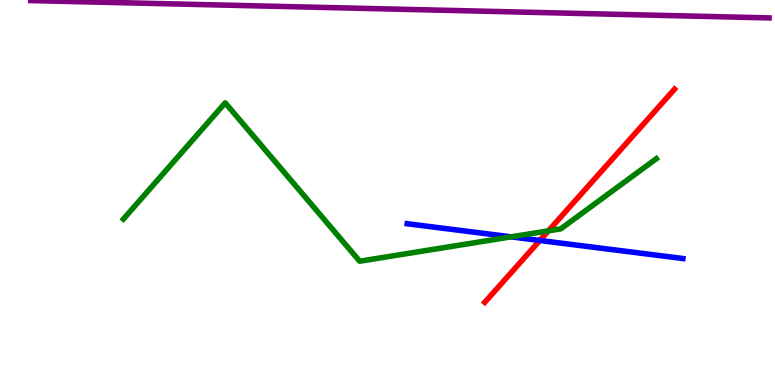[{'lines': ['blue', 'red'], 'intersections': [{'x': 6.97, 'y': 3.75}]}, {'lines': ['green', 'red'], 'intersections': [{'x': 7.08, 'y': 4.0}]}, {'lines': ['purple', 'red'], 'intersections': []}, {'lines': ['blue', 'green'], 'intersections': [{'x': 6.6, 'y': 3.85}]}, {'lines': ['blue', 'purple'], 'intersections': []}, {'lines': ['green', 'purple'], 'intersections': []}]